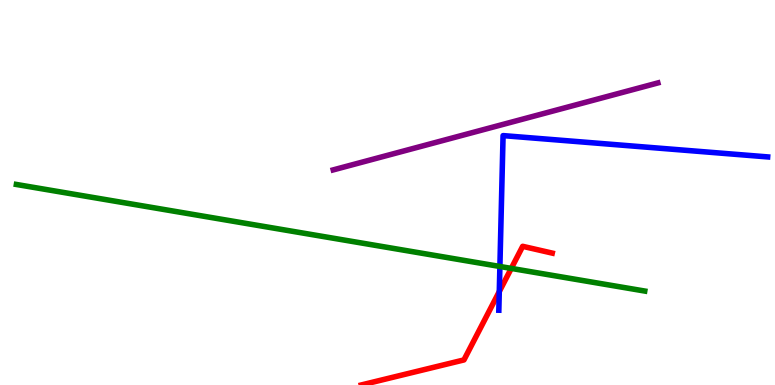[{'lines': ['blue', 'red'], 'intersections': [{'x': 6.44, 'y': 2.43}]}, {'lines': ['green', 'red'], 'intersections': [{'x': 6.6, 'y': 3.03}]}, {'lines': ['purple', 'red'], 'intersections': []}, {'lines': ['blue', 'green'], 'intersections': [{'x': 6.45, 'y': 3.08}]}, {'lines': ['blue', 'purple'], 'intersections': []}, {'lines': ['green', 'purple'], 'intersections': []}]